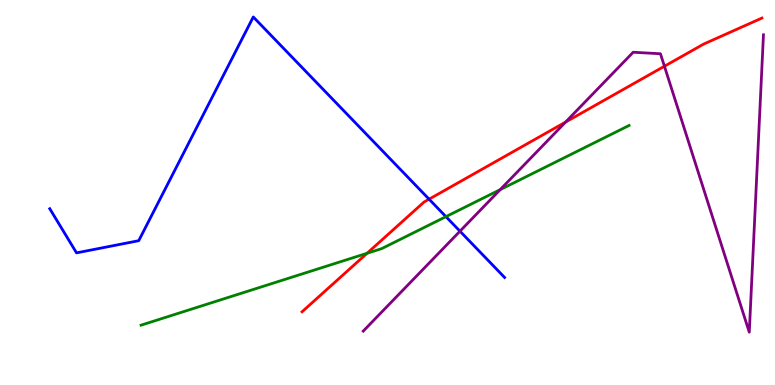[{'lines': ['blue', 'red'], 'intersections': [{'x': 5.54, 'y': 4.83}]}, {'lines': ['green', 'red'], 'intersections': [{'x': 4.74, 'y': 3.42}]}, {'lines': ['purple', 'red'], 'intersections': [{'x': 7.3, 'y': 6.83}, {'x': 8.57, 'y': 8.28}]}, {'lines': ['blue', 'green'], 'intersections': [{'x': 5.75, 'y': 4.37}]}, {'lines': ['blue', 'purple'], 'intersections': [{'x': 5.93, 'y': 3.99}]}, {'lines': ['green', 'purple'], 'intersections': [{'x': 6.45, 'y': 5.07}]}]